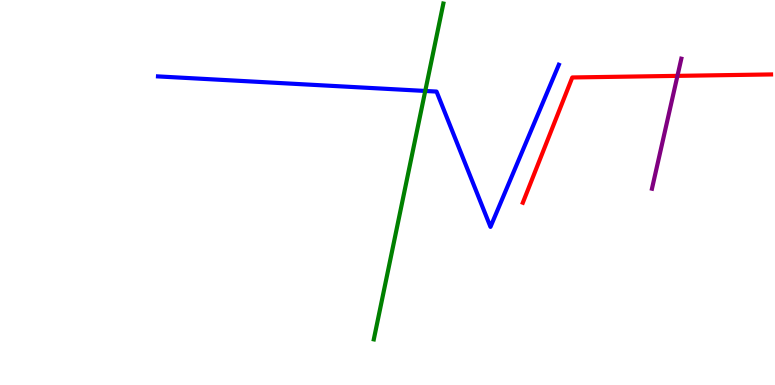[{'lines': ['blue', 'red'], 'intersections': []}, {'lines': ['green', 'red'], 'intersections': []}, {'lines': ['purple', 'red'], 'intersections': [{'x': 8.74, 'y': 8.03}]}, {'lines': ['blue', 'green'], 'intersections': [{'x': 5.49, 'y': 7.64}]}, {'lines': ['blue', 'purple'], 'intersections': []}, {'lines': ['green', 'purple'], 'intersections': []}]